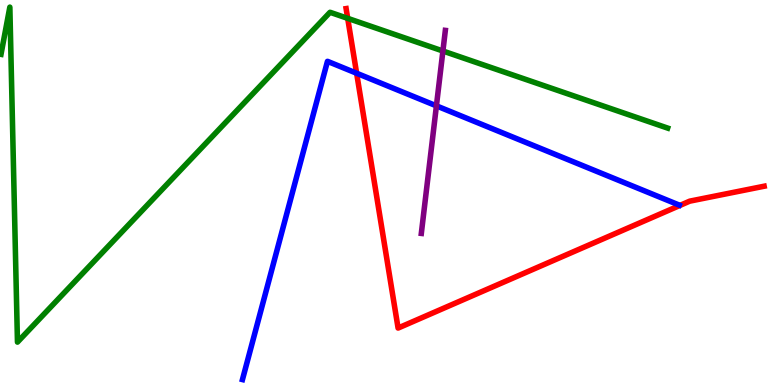[{'lines': ['blue', 'red'], 'intersections': [{'x': 4.6, 'y': 8.1}]}, {'lines': ['green', 'red'], 'intersections': [{'x': 4.49, 'y': 9.52}]}, {'lines': ['purple', 'red'], 'intersections': []}, {'lines': ['blue', 'green'], 'intersections': []}, {'lines': ['blue', 'purple'], 'intersections': [{'x': 5.63, 'y': 7.25}]}, {'lines': ['green', 'purple'], 'intersections': [{'x': 5.71, 'y': 8.68}]}]